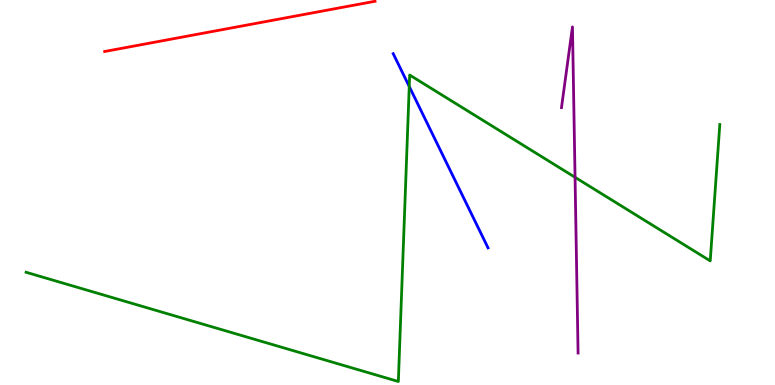[{'lines': ['blue', 'red'], 'intersections': []}, {'lines': ['green', 'red'], 'intersections': []}, {'lines': ['purple', 'red'], 'intersections': []}, {'lines': ['blue', 'green'], 'intersections': [{'x': 5.28, 'y': 7.75}]}, {'lines': ['blue', 'purple'], 'intersections': []}, {'lines': ['green', 'purple'], 'intersections': [{'x': 7.42, 'y': 5.39}]}]